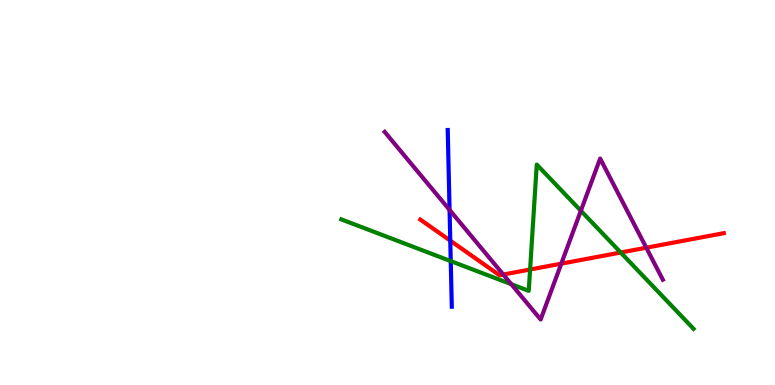[{'lines': ['blue', 'red'], 'intersections': [{'x': 5.81, 'y': 3.75}]}, {'lines': ['green', 'red'], 'intersections': [{'x': 6.84, 'y': 3.0}, {'x': 8.01, 'y': 3.44}]}, {'lines': ['purple', 'red'], 'intersections': [{'x': 6.49, 'y': 2.87}, {'x': 7.24, 'y': 3.15}, {'x': 8.34, 'y': 3.57}]}, {'lines': ['blue', 'green'], 'intersections': [{'x': 5.82, 'y': 3.22}]}, {'lines': ['blue', 'purple'], 'intersections': [{'x': 5.8, 'y': 4.55}]}, {'lines': ['green', 'purple'], 'intersections': [{'x': 6.6, 'y': 2.62}, {'x': 7.49, 'y': 4.53}]}]